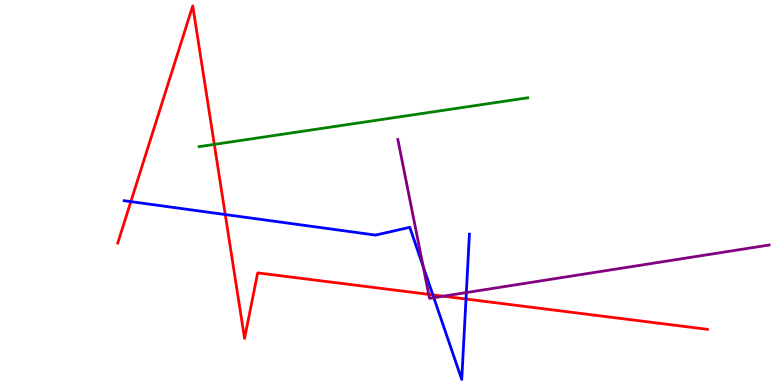[{'lines': ['blue', 'red'], 'intersections': [{'x': 1.69, 'y': 4.76}, {'x': 2.91, 'y': 4.43}, {'x': 5.59, 'y': 2.34}, {'x': 6.01, 'y': 2.23}]}, {'lines': ['green', 'red'], 'intersections': [{'x': 2.77, 'y': 6.25}]}, {'lines': ['purple', 'red'], 'intersections': [{'x': 5.53, 'y': 2.35}, {'x': 5.72, 'y': 2.31}]}, {'lines': ['blue', 'green'], 'intersections': []}, {'lines': ['blue', 'purple'], 'intersections': [{'x': 5.46, 'y': 3.08}, {'x': 5.6, 'y': 2.27}, {'x': 6.02, 'y': 2.4}]}, {'lines': ['green', 'purple'], 'intersections': []}]